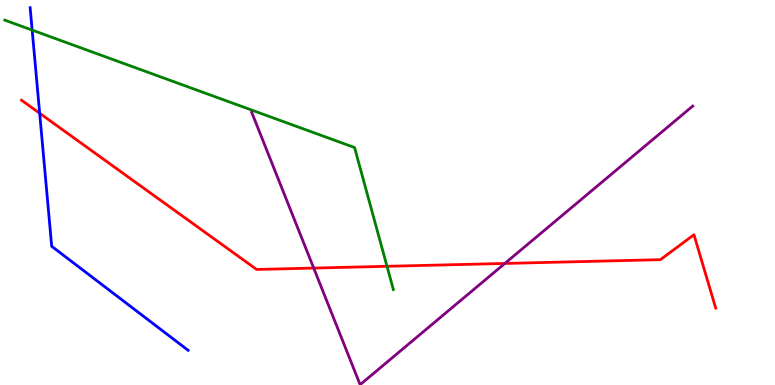[{'lines': ['blue', 'red'], 'intersections': [{'x': 0.512, 'y': 7.06}]}, {'lines': ['green', 'red'], 'intersections': [{'x': 4.99, 'y': 3.08}]}, {'lines': ['purple', 'red'], 'intersections': [{'x': 4.05, 'y': 3.04}, {'x': 6.51, 'y': 3.16}]}, {'lines': ['blue', 'green'], 'intersections': [{'x': 0.415, 'y': 9.22}]}, {'lines': ['blue', 'purple'], 'intersections': []}, {'lines': ['green', 'purple'], 'intersections': []}]